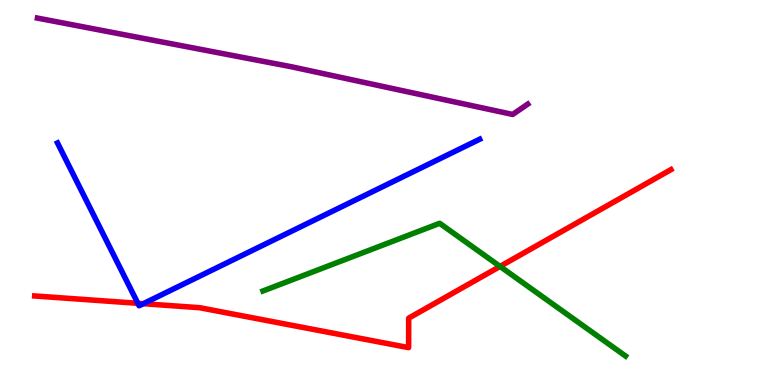[{'lines': ['blue', 'red'], 'intersections': [{'x': 1.78, 'y': 2.12}, {'x': 1.85, 'y': 2.11}]}, {'lines': ['green', 'red'], 'intersections': [{'x': 6.45, 'y': 3.08}]}, {'lines': ['purple', 'red'], 'intersections': []}, {'lines': ['blue', 'green'], 'intersections': []}, {'lines': ['blue', 'purple'], 'intersections': []}, {'lines': ['green', 'purple'], 'intersections': []}]